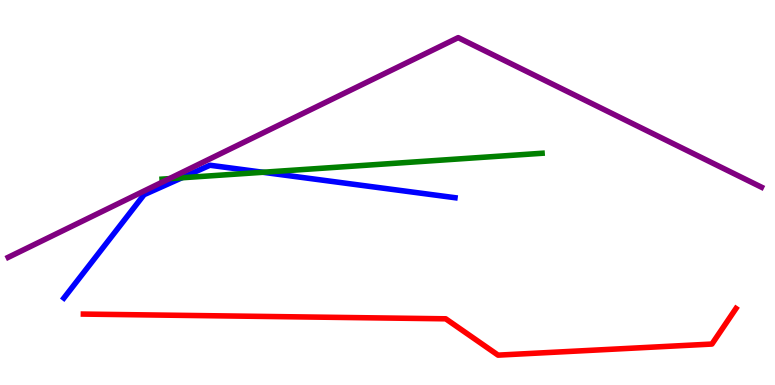[{'lines': ['blue', 'red'], 'intersections': []}, {'lines': ['green', 'red'], 'intersections': []}, {'lines': ['purple', 'red'], 'intersections': []}, {'lines': ['blue', 'green'], 'intersections': [{'x': 2.35, 'y': 5.38}, {'x': 3.39, 'y': 5.53}]}, {'lines': ['blue', 'purple'], 'intersections': []}, {'lines': ['green', 'purple'], 'intersections': [{'x': 2.19, 'y': 5.36}]}]